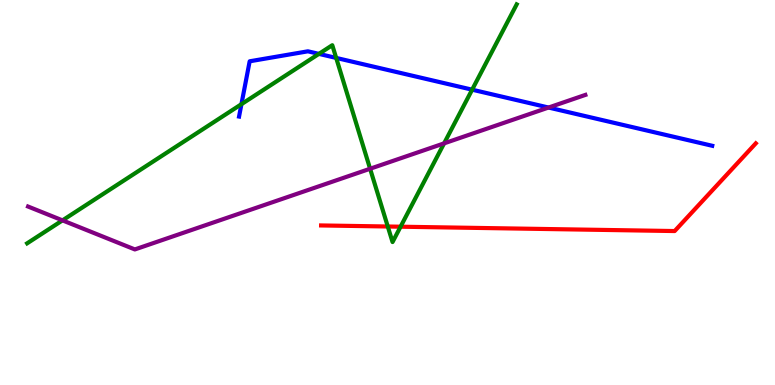[{'lines': ['blue', 'red'], 'intersections': []}, {'lines': ['green', 'red'], 'intersections': [{'x': 5.0, 'y': 4.12}, {'x': 5.17, 'y': 4.11}]}, {'lines': ['purple', 'red'], 'intersections': []}, {'lines': ['blue', 'green'], 'intersections': [{'x': 3.12, 'y': 7.29}, {'x': 4.11, 'y': 8.6}, {'x': 4.34, 'y': 8.5}, {'x': 6.09, 'y': 7.67}]}, {'lines': ['blue', 'purple'], 'intersections': [{'x': 7.08, 'y': 7.21}]}, {'lines': ['green', 'purple'], 'intersections': [{'x': 0.806, 'y': 4.28}, {'x': 4.78, 'y': 5.62}, {'x': 5.73, 'y': 6.28}]}]